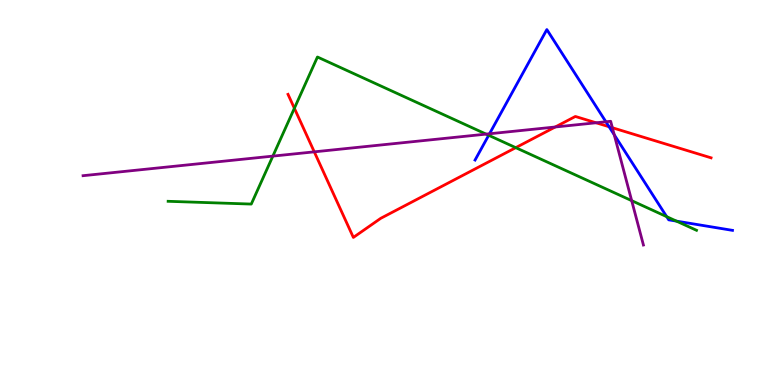[{'lines': ['blue', 'red'], 'intersections': [{'x': 7.86, 'y': 6.71}]}, {'lines': ['green', 'red'], 'intersections': [{'x': 3.8, 'y': 7.19}, {'x': 6.65, 'y': 6.16}]}, {'lines': ['purple', 'red'], 'intersections': [{'x': 4.06, 'y': 6.06}, {'x': 7.16, 'y': 6.7}, {'x': 7.69, 'y': 6.81}, {'x': 7.9, 'y': 6.68}]}, {'lines': ['blue', 'green'], 'intersections': [{'x': 6.31, 'y': 6.49}, {'x': 8.6, 'y': 4.37}, {'x': 8.73, 'y': 4.26}]}, {'lines': ['blue', 'purple'], 'intersections': [{'x': 6.32, 'y': 6.53}, {'x': 7.82, 'y': 6.84}, {'x': 7.93, 'y': 6.5}]}, {'lines': ['green', 'purple'], 'intersections': [{'x': 3.52, 'y': 5.95}, {'x': 6.27, 'y': 6.52}, {'x': 8.15, 'y': 4.79}]}]